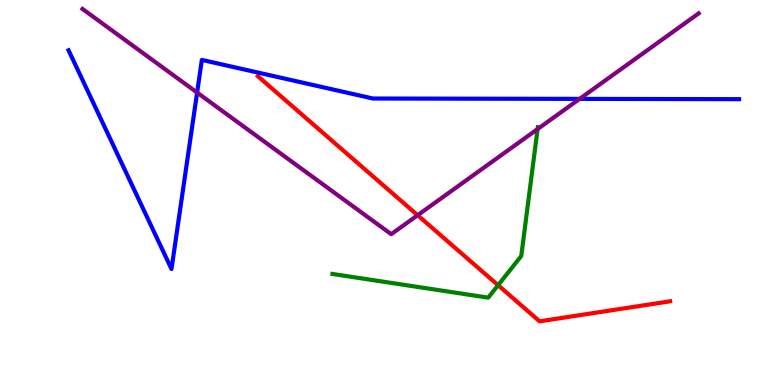[{'lines': ['blue', 'red'], 'intersections': []}, {'lines': ['green', 'red'], 'intersections': [{'x': 6.43, 'y': 2.59}]}, {'lines': ['purple', 'red'], 'intersections': [{'x': 5.39, 'y': 4.41}]}, {'lines': ['blue', 'green'], 'intersections': []}, {'lines': ['blue', 'purple'], 'intersections': [{'x': 2.54, 'y': 7.6}, {'x': 7.48, 'y': 7.43}]}, {'lines': ['green', 'purple'], 'intersections': [{'x': 6.94, 'y': 6.65}]}]